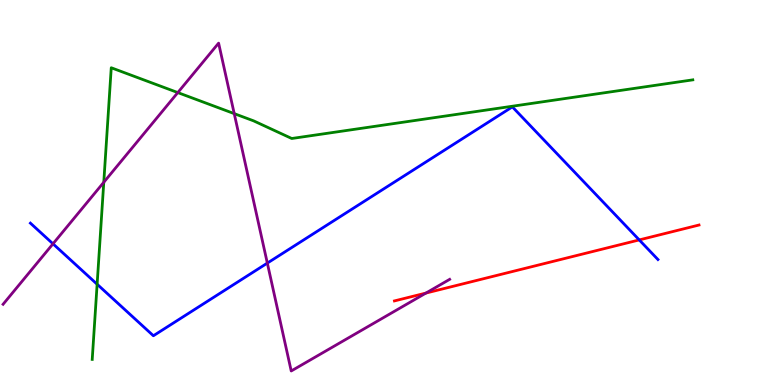[{'lines': ['blue', 'red'], 'intersections': [{'x': 8.25, 'y': 3.77}]}, {'lines': ['green', 'red'], 'intersections': []}, {'lines': ['purple', 'red'], 'intersections': [{'x': 5.5, 'y': 2.39}]}, {'lines': ['blue', 'green'], 'intersections': [{'x': 1.25, 'y': 2.62}]}, {'lines': ['blue', 'purple'], 'intersections': [{'x': 0.684, 'y': 3.67}, {'x': 3.45, 'y': 3.17}]}, {'lines': ['green', 'purple'], 'intersections': [{'x': 1.34, 'y': 5.27}, {'x': 2.29, 'y': 7.6}, {'x': 3.02, 'y': 7.05}]}]